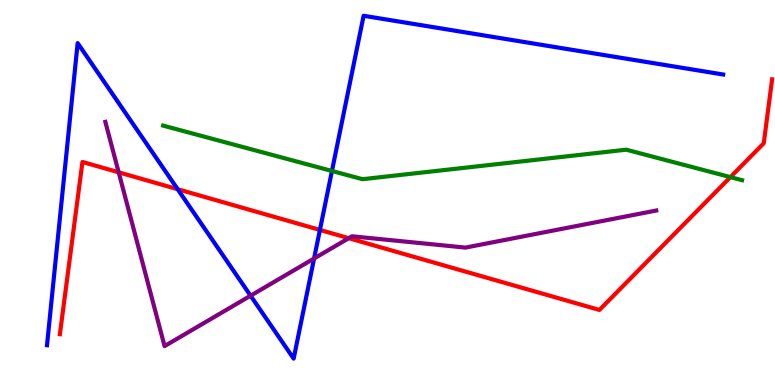[{'lines': ['blue', 'red'], 'intersections': [{'x': 2.29, 'y': 5.09}, {'x': 4.13, 'y': 4.03}]}, {'lines': ['green', 'red'], 'intersections': [{'x': 9.42, 'y': 5.4}]}, {'lines': ['purple', 'red'], 'intersections': [{'x': 1.53, 'y': 5.52}, {'x': 4.5, 'y': 3.81}]}, {'lines': ['blue', 'green'], 'intersections': [{'x': 4.28, 'y': 5.56}]}, {'lines': ['blue', 'purple'], 'intersections': [{'x': 3.23, 'y': 2.32}, {'x': 4.05, 'y': 3.29}]}, {'lines': ['green', 'purple'], 'intersections': []}]